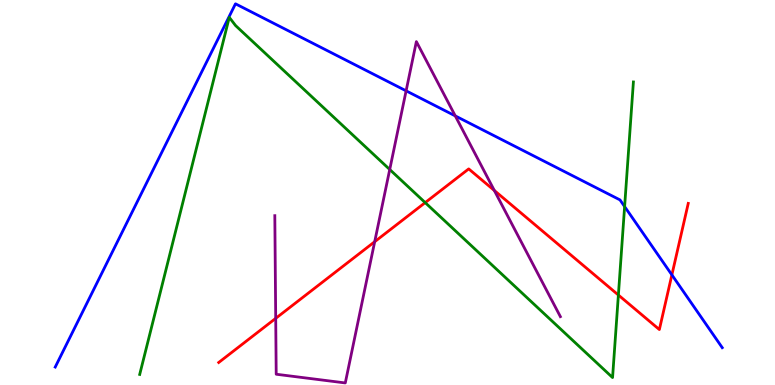[{'lines': ['blue', 'red'], 'intersections': [{'x': 8.67, 'y': 2.86}]}, {'lines': ['green', 'red'], 'intersections': [{'x': 5.49, 'y': 4.74}, {'x': 7.98, 'y': 2.34}]}, {'lines': ['purple', 'red'], 'intersections': [{'x': 3.56, 'y': 1.73}, {'x': 4.83, 'y': 3.72}, {'x': 6.38, 'y': 5.05}]}, {'lines': ['blue', 'green'], 'intersections': [{'x': 8.06, 'y': 4.63}]}, {'lines': ['blue', 'purple'], 'intersections': [{'x': 5.24, 'y': 7.64}, {'x': 5.87, 'y': 6.99}]}, {'lines': ['green', 'purple'], 'intersections': [{'x': 5.03, 'y': 5.6}]}]